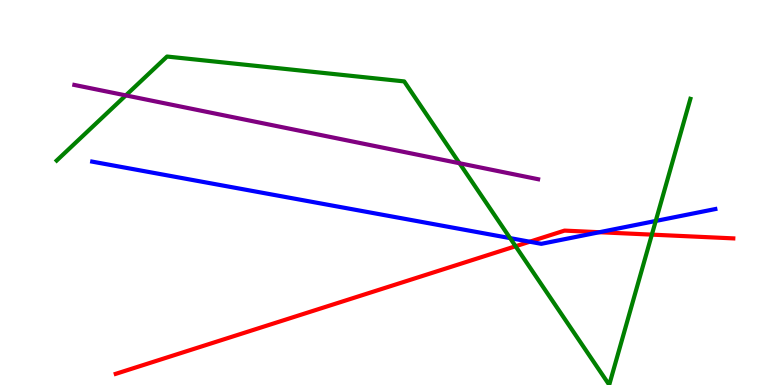[{'lines': ['blue', 'red'], 'intersections': [{'x': 6.84, 'y': 3.72}, {'x': 7.73, 'y': 3.97}]}, {'lines': ['green', 'red'], 'intersections': [{'x': 6.65, 'y': 3.6}, {'x': 8.41, 'y': 3.91}]}, {'lines': ['purple', 'red'], 'intersections': []}, {'lines': ['blue', 'green'], 'intersections': [{'x': 6.58, 'y': 3.82}, {'x': 8.46, 'y': 4.26}]}, {'lines': ['blue', 'purple'], 'intersections': []}, {'lines': ['green', 'purple'], 'intersections': [{'x': 1.62, 'y': 7.52}, {'x': 5.93, 'y': 5.76}]}]